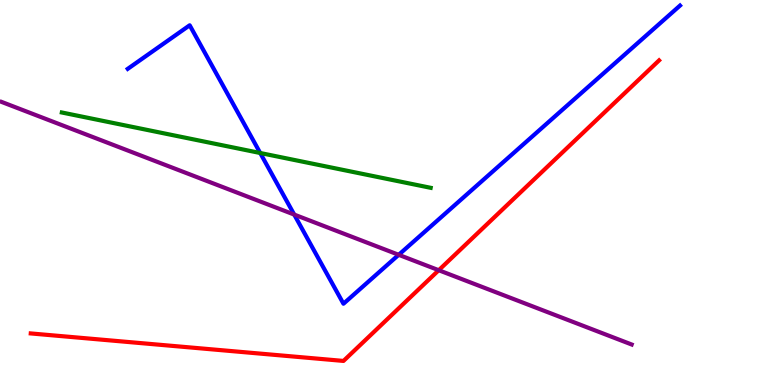[{'lines': ['blue', 'red'], 'intersections': []}, {'lines': ['green', 'red'], 'intersections': []}, {'lines': ['purple', 'red'], 'intersections': [{'x': 5.66, 'y': 2.98}]}, {'lines': ['blue', 'green'], 'intersections': [{'x': 3.36, 'y': 6.03}]}, {'lines': ['blue', 'purple'], 'intersections': [{'x': 3.8, 'y': 4.43}, {'x': 5.14, 'y': 3.38}]}, {'lines': ['green', 'purple'], 'intersections': []}]